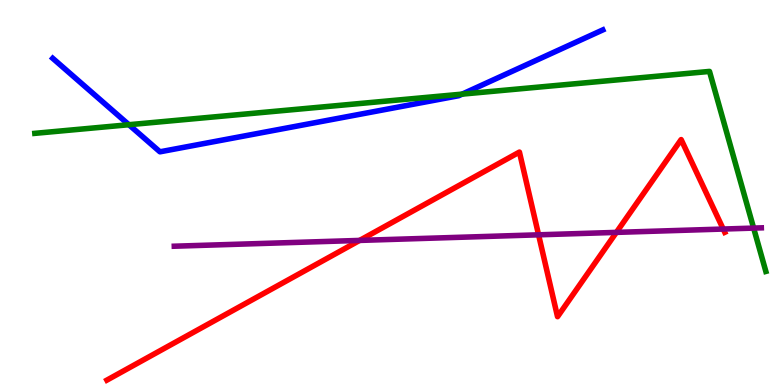[{'lines': ['blue', 'red'], 'intersections': []}, {'lines': ['green', 'red'], 'intersections': []}, {'lines': ['purple', 'red'], 'intersections': [{'x': 4.64, 'y': 3.76}, {'x': 6.95, 'y': 3.9}, {'x': 7.95, 'y': 3.96}, {'x': 9.33, 'y': 4.05}]}, {'lines': ['blue', 'green'], 'intersections': [{'x': 1.66, 'y': 6.76}, {'x': 5.96, 'y': 7.56}]}, {'lines': ['blue', 'purple'], 'intersections': []}, {'lines': ['green', 'purple'], 'intersections': [{'x': 9.72, 'y': 4.08}]}]